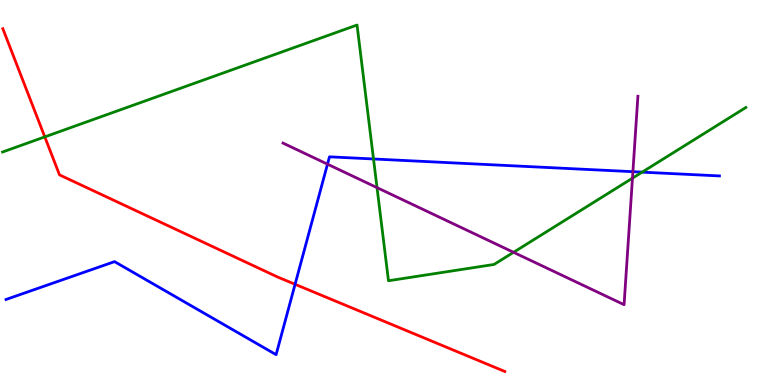[{'lines': ['blue', 'red'], 'intersections': [{'x': 3.81, 'y': 2.62}]}, {'lines': ['green', 'red'], 'intersections': [{'x': 0.578, 'y': 6.44}]}, {'lines': ['purple', 'red'], 'intersections': []}, {'lines': ['blue', 'green'], 'intersections': [{'x': 4.82, 'y': 5.87}, {'x': 8.29, 'y': 5.53}]}, {'lines': ['blue', 'purple'], 'intersections': [{'x': 4.23, 'y': 5.74}, {'x': 8.17, 'y': 5.54}]}, {'lines': ['green', 'purple'], 'intersections': [{'x': 4.86, 'y': 5.13}, {'x': 6.63, 'y': 3.45}, {'x': 8.16, 'y': 5.37}]}]